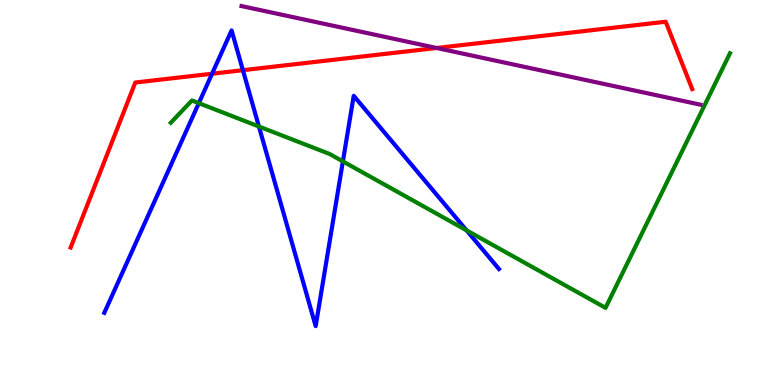[{'lines': ['blue', 'red'], 'intersections': [{'x': 2.74, 'y': 8.09}, {'x': 3.13, 'y': 8.18}]}, {'lines': ['green', 'red'], 'intersections': []}, {'lines': ['purple', 'red'], 'intersections': [{'x': 5.63, 'y': 8.75}]}, {'lines': ['blue', 'green'], 'intersections': [{'x': 2.57, 'y': 7.32}, {'x': 3.34, 'y': 6.71}, {'x': 4.42, 'y': 5.81}, {'x': 6.02, 'y': 4.02}]}, {'lines': ['blue', 'purple'], 'intersections': []}, {'lines': ['green', 'purple'], 'intersections': []}]